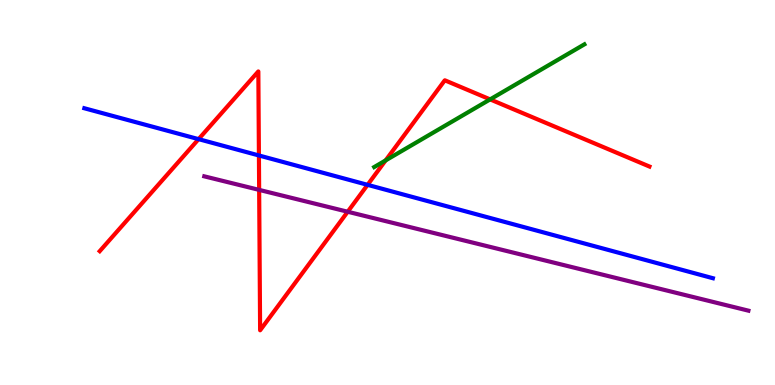[{'lines': ['blue', 'red'], 'intersections': [{'x': 2.56, 'y': 6.39}, {'x': 3.34, 'y': 5.96}, {'x': 4.74, 'y': 5.2}]}, {'lines': ['green', 'red'], 'intersections': [{'x': 4.98, 'y': 5.83}, {'x': 6.32, 'y': 7.42}]}, {'lines': ['purple', 'red'], 'intersections': [{'x': 3.34, 'y': 5.07}, {'x': 4.49, 'y': 4.5}]}, {'lines': ['blue', 'green'], 'intersections': []}, {'lines': ['blue', 'purple'], 'intersections': []}, {'lines': ['green', 'purple'], 'intersections': []}]